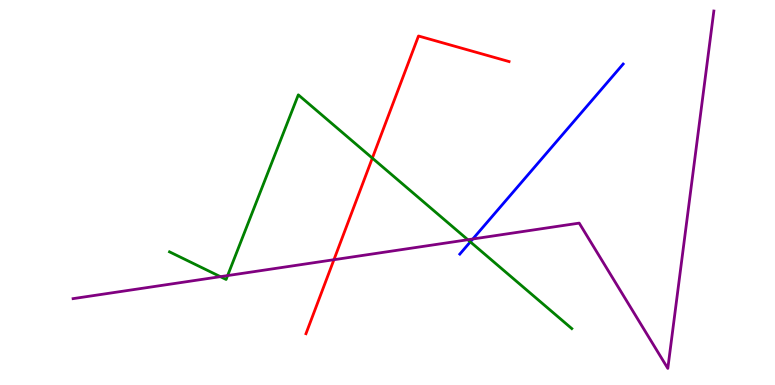[{'lines': ['blue', 'red'], 'intersections': []}, {'lines': ['green', 'red'], 'intersections': [{'x': 4.8, 'y': 5.89}]}, {'lines': ['purple', 'red'], 'intersections': [{'x': 4.31, 'y': 3.25}]}, {'lines': ['blue', 'green'], 'intersections': [{'x': 6.07, 'y': 3.72}]}, {'lines': ['blue', 'purple'], 'intersections': [{'x': 6.1, 'y': 3.79}]}, {'lines': ['green', 'purple'], 'intersections': [{'x': 2.84, 'y': 2.81}, {'x': 2.94, 'y': 2.84}, {'x': 6.04, 'y': 3.77}]}]